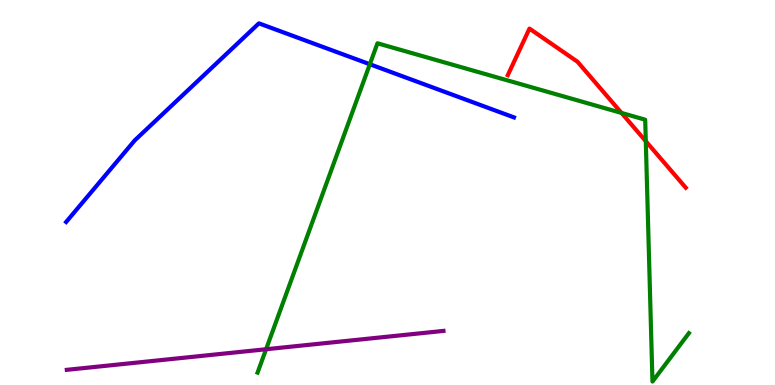[{'lines': ['blue', 'red'], 'intersections': []}, {'lines': ['green', 'red'], 'intersections': [{'x': 8.02, 'y': 7.07}, {'x': 8.33, 'y': 6.33}]}, {'lines': ['purple', 'red'], 'intersections': []}, {'lines': ['blue', 'green'], 'intersections': [{'x': 4.77, 'y': 8.33}]}, {'lines': ['blue', 'purple'], 'intersections': []}, {'lines': ['green', 'purple'], 'intersections': [{'x': 3.43, 'y': 0.929}]}]